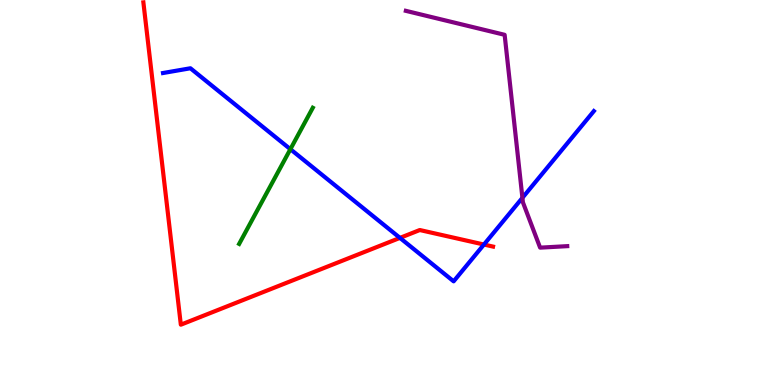[{'lines': ['blue', 'red'], 'intersections': [{'x': 5.16, 'y': 3.82}, {'x': 6.24, 'y': 3.65}]}, {'lines': ['green', 'red'], 'intersections': []}, {'lines': ['purple', 'red'], 'intersections': []}, {'lines': ['blue', 'green'], 'intersections': [{'x': 3.75, 'y': 6.12}]}, {'lines': ['blue', 'purple'], 'intersections': [{'x': 6.74, 'y': 4.86}]}, {'lines': ['green', 'purple'], 'intersections': []}]